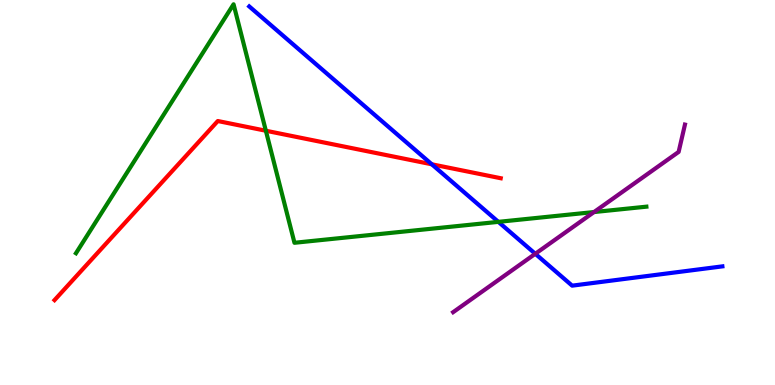[{'lines': ['blue', 'red'], 'intersections': [{'x': 5.57, 'y': 5.73}]}, {'lines': ['green', 'red'], 'intersections': [{'x': 3.43, 'y': 6.6}]}, {'lines': ['purple', 'red'], 'intersections': []}, {'lines': ['blue', 'green'], 'intersections': [{'x': 6.43, 'y': 4.24}]}, {'lines': ['blue', 'purple'], 'intersections': [{'x': 6.91, 'y': 3.41}]}, {'lines': ['green', 'purple'], 'intersections': [{'x': 7.66, 'y': 4.49}]}]